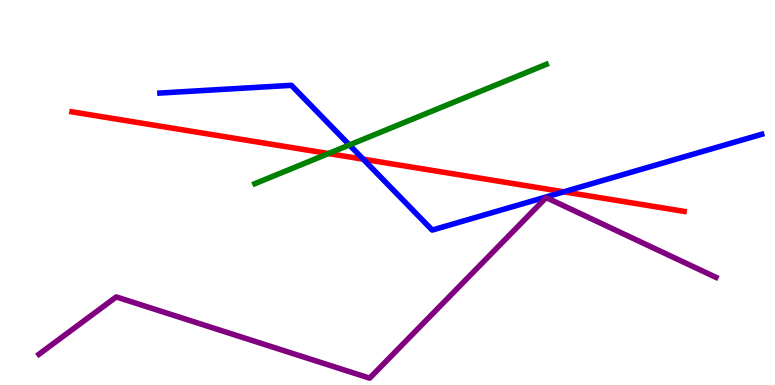[{'lines': ['blue', 'red'], 'intersections': [{'x': 4.69, 'y': 5.86}, {'x': 7.27, 'y': 5.02}]}, {'lines': ['green', 'red'], 'intersections': [{'x': 4.24, 'y': 6.01}]}, {'lines': ['purple', 'red'], 'intersections': []}, {'lines': ['blue', 'green'], 'intersections': [{'x': 4.51, 'y': 6.23}]}, {'lines': ['blue', 'purple'], 'intersections': []}, {'lines': ['green', 'purple'], 'intersections': []}]